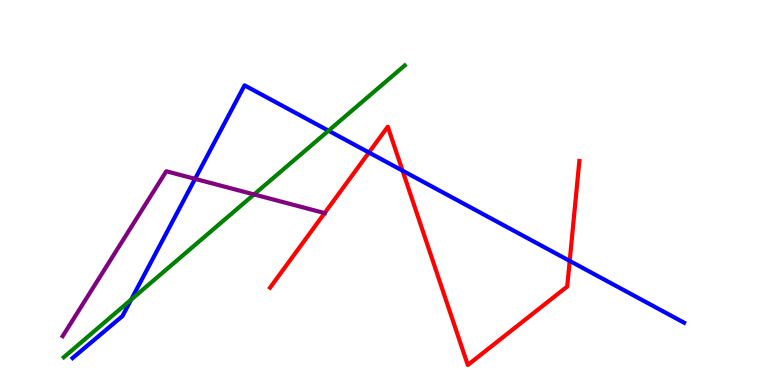[{'lines': ['blue', 'red'], 'intersections': [{'x': 4.76, 'y': 6.04}, {'x': 5.19, 'y': 5.57}, {'x': 7.35, 'y': 3.22}]}, {'lines': ['green', 'red'], 'intersections': []}, {'lines': ['purple', 'red'], 'intersections': [{'x': 4.19, 'y': 4.47}]}, {'lines': ['blue', 'green'], 'intersections': [{'x': 1.69, 'y': 2.22}, {'x': 4.24, 'y': 6.61}]}, {'lines': ['blue', 'purple'], 'intersections': [{'x': 2.52, 'y': 5.35}]}, {'lines': ['green', 'purple'], 'intersections': [{'x': 3.28, 'y': 4.95}]}]